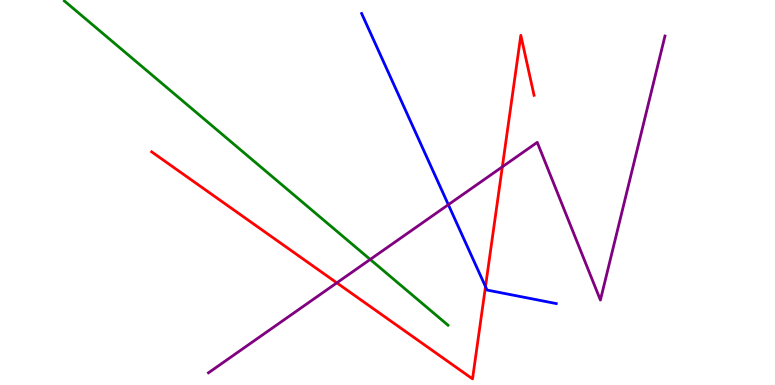[{'lines': ['blue', 'red'], 'intersections': [{'x': 6.26, 'y': 2.56}]}, {'lines': ['green', 'red'], 'intersections': []}, {'lines': ['purple', 'red'], 'intersections': [{'x': 4.35, 'y': 2.65}, {'x': 6.48, 'y': 5.67}]}, {'lines': ['blue', 'green'], 'intersections': []}, {'lines': ['blue', 'purple'], 'intersections': [{'x': 5.79, 'y': 4.68}]}, {'lines': ['green', 'purple'], 'intersections': [{'x': 4.78, 'y': 3.26}]}]